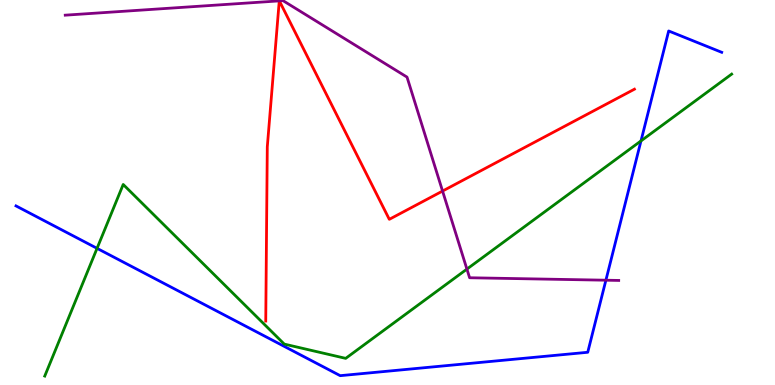[{'lines': ['blue', 'red'], 'intersections': []}, {'lines': ['green', 'red'], 'intersections': []}, {'lines': ['purple', 'red'], 'intersections': [{'x': 3.6, 'y': 9.98}, {'x': 3.6, 'y': 9.98}, {'x': 5.71, 'y': 5.04}]}, {'lines': ['blue', 'green'], 'intersections': [{'x': 1.25, 'y': 3.55}, {'x': 8.27, 'y': 6.34}]}, {'lines': ['blue', 'purple'], 'intersections': [{'x': 7.82, 'y': 2.72}]}, {'lines': ['green', 'purple'], 'intersections': [{'x': 6.02, 'y': 3.01}]}]